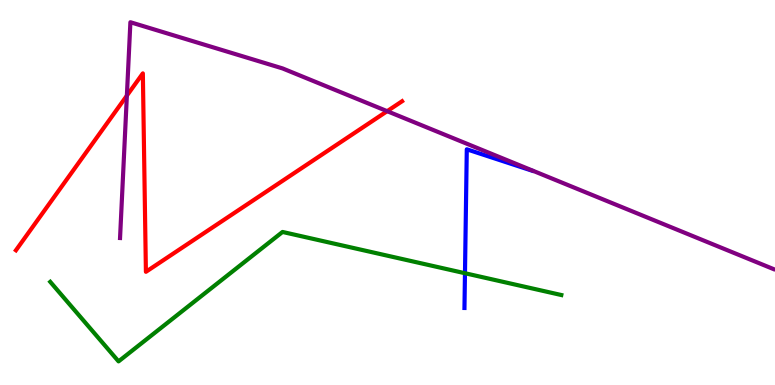[{'lines': ['blue', 'red'], 'intersections': []}, {'lines': ['green', 'red'], 'intersections': []}, {'lines': ['purple', 'red'], 'intersections': [{'x': 1.64, 'y': 7.52}, {'x': 5.0, 'y': 7.11}]}, {'lines': ['blue', 'green'], 'intersections': [{'x': 6.0, 'y': 2.9}]}, {'lines': ['blue', 'purple'], 'intersections': []}, {'lines': ['green', 'purple'], 'intersections': []}]